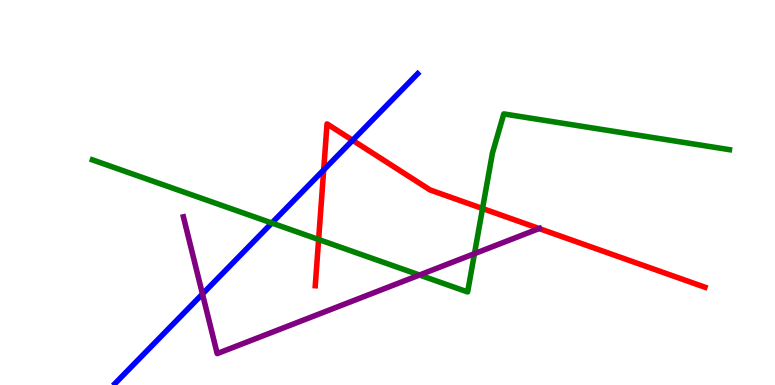[{'lines': ['blue', 'red'], 'intersections': [{'x': 4.18, 'y': 5.59}, {'x': 4.55, 'y': 6.36}]}, {'lines': ['green', 'red'], 'intersections': [{'x': 4.11, 'y': 3.78}, {'x': 6.23, 'y': 4.58}]}, {'lines': ['purple', 'red'], 'intersections': [{'x': 6.96, 'y': 4.06}]}, {'lines': ['blue', 'green'], 'intersections': [{'x': 3.51, 'y': 4.21}]}, {'lines': ['blue', 'purple'], 'intersections': [{'x': 2.61, 'y': 2.36}]}, {'lines': ['green', 'purple'], 'intersections': [{'x': 5.41, 'y': 2.86}, {'x': 6.12, 'y': 3.41}]}]